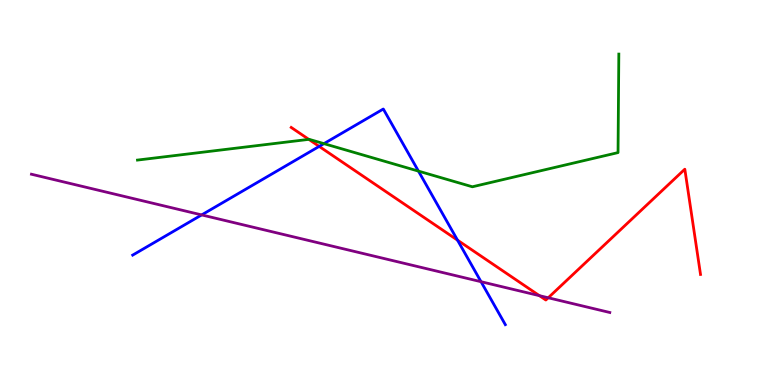[{'lines': ['blue', 'red'], 'intersections': [{'x': 4.12, 'y': 6.2}, {'x': 5.9, 'y': 3.76}]}, {'lines': ['green', 'red'], 'intersections': [{'x': 3.98, 'y': 6.38}]}, {'lines': ['purple', 'red'], 'intersections': [{'x': 6.96, 'y': 2.32}, {'x': 7.07, 'y': 2.27}]}, {'lines': ['blue', 'green'], 'intersections': [{'x': 4.18, 'y': 6.27}, {'x': 5.4, 'y': 5.56}]}, {'lines': ['blue', 'purple'], 'intersections': [{'x': 2.6, 'y': 4.42}, {'x': 6.21, 'y': 2.68}]}, {'lines': ['green', 'purple'], 'intersections': []}]